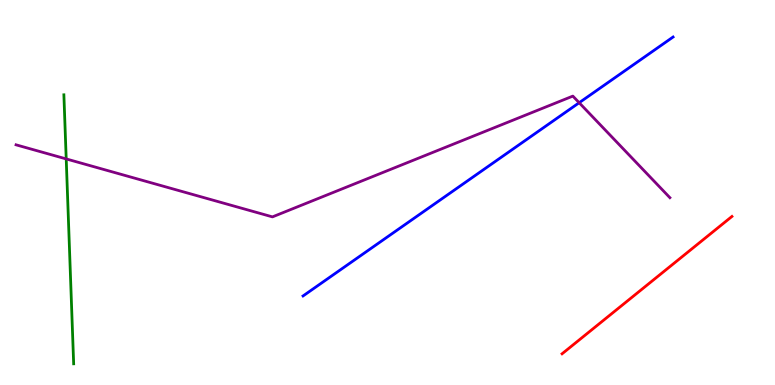[{'lines': ['blue', 'red'], 'intersections': []}, {'lines': ['green', 'red'], 'intersections': []}, {'lines': ['purple', 'red'], 'intersections': []}, {'lines': ['blue', 'green'], 'intersections': []}, {'lines': ['blue', 'purple'], 'intersections': [{'x': 7.47, 'y': 7.33}]}, {'lines': ['green', 'purple'], 'intersections': [{'x': 0.854, 'y': 5.87}]}]